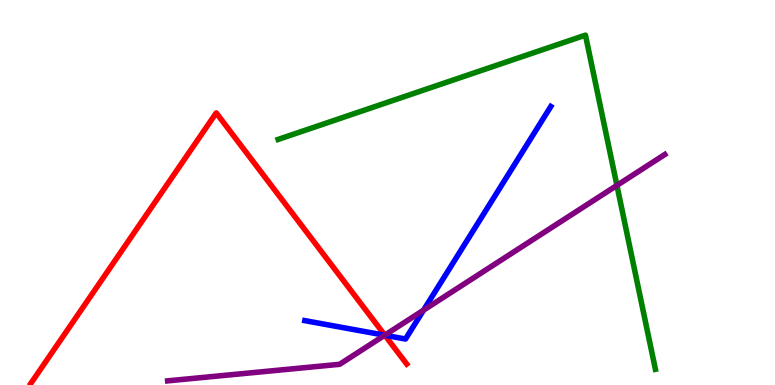[{'lines': ['blue', 'red'], 'intersections': [{'x': 4.97, 'y': 1.29}]}, {'lines': ['green', 'red'], 'intersections': []}, {'lines': ['purple', 'red'], 'intersections': [{'x': 4.97, 'y': 1.29}]}, {'lines': ['blue', 'green'], 'intersections': []}, {'lines': ['blue', 'purple'], 'intersections': [{'x': 4.96, 'y': 1.29}, {'x': 5.46, 'y': 1.94}]}, {'lines': ['green', 'purple'], 'intersections': [{'x': 7.96, 'y': 5.18}]}]